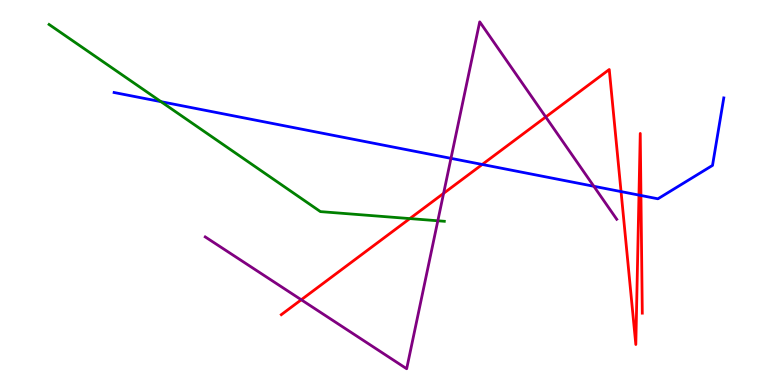[{'lines': ['blue', 'red'], 'intersections': [{'x': 6.22, 'y': 5.73}, {'x': 8.01, 'y': 5.02}, {'x': 8.24, 'y': 4.93}, {'x': 8.27, 'y': 4.92}]}, {'lines': ['green', 'red'], 'intersections': [{'x': 5.29, 'y': 4.32}]}, {'lines': ['purple', 'red'], 'intersections': [{'x': 3.89, 'y': 2.21}, {'x': 5.72, 'y': 4.98}, {'x': 7.04, 'y': 6.96}]}, {'lines': ['blue', 'green'], 'intersections': [{'x': 2.08, 'y': 7.36}]}, {'lines': ['blue', 'purple'], 'intersections': [{'x': 5.82, 'y': 5.89}, {'x': 7.66, 'y': 5.16}]}, {'lines': ['green', 'purple'], 'intersections': [{'x': 5.65, 'y': 4.27}]}]